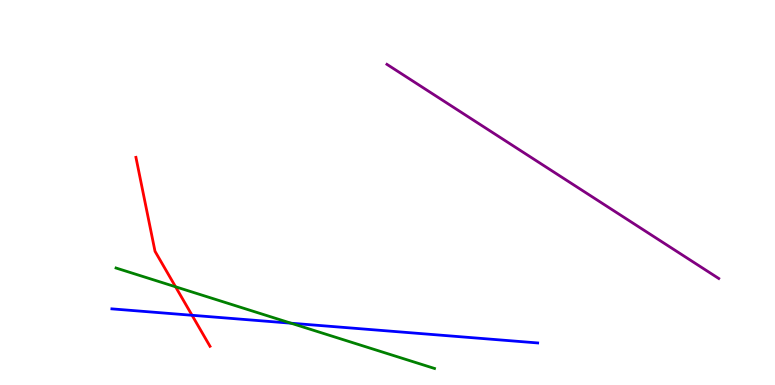[{'lines': ['blue', 'red'], 'intersections': [{'x': 2.48, 'y': 1.81}]}, {'lines': ['green', 'red'], 'intersections': [{'x': 2.27, 'y': 2.55}]}, {'lines': ['purple', 'red'], 'intersections': []}, {'lines': ['blue', 'green'], 'intersections': [{'x': 3.75, 'y': 1.61}]}, {'lines': ['blue', 'purple'], 'intersections': []}, {'lines': ['green', 'purple'], 'intersections': []}]